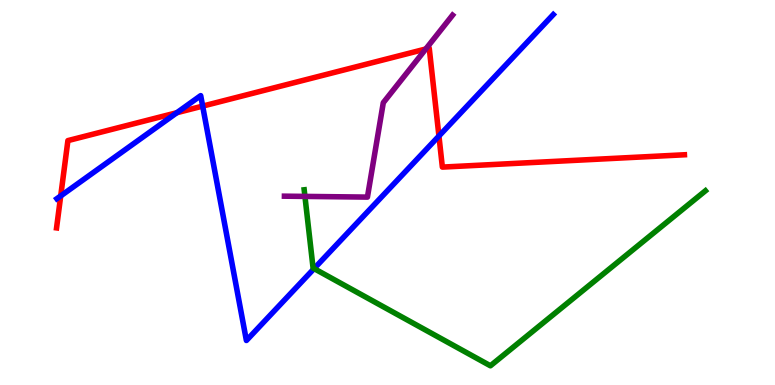[{'lines': ['blue', 'red'], 'intersections': [{'x': 0.783, 'y': 4.91}, {'x': 2.28, 'y': 7.07}, {'x': 2.61, 'y': 7.24}, {'x': 5.66, 'y': 6.47}]}, {'lines': ['green', 'red'], 'intersections': []}, {'lines': ['purple', 'red'], 'intersections': [{'x': 5.49, 'y': 8.73}]}, {'lines': ['blue', 'green'], 'intersections': [{'x': 4.05, 'y': 3.02}]}, {'lines': ['blue', 'purple'], 'intersections': []}, {'lines': ['green', 'purple'], 'intersections': [{'x': 3.93, 'y': 4.9}]}]